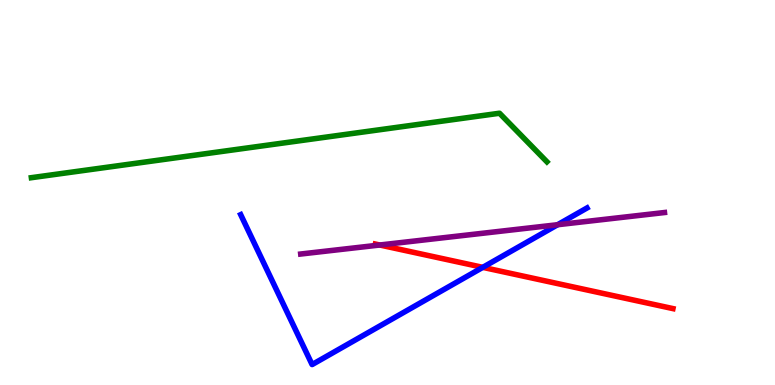[{'lines': ['blue', 'red'], 'intersections': [{'x': 6.23, 'y': 3.06}]}, {'lines': ['green', 'red'], 'intersections': []}, {'lines': ['purple', 'red'], 'intersections': [{'x': 4.9, 'y': 3.64}]}, {'lines': ['blue', 'green'], 'intersections': []}, {'lines': ['blue', 'purple'], 'intersections': [{'x': 7.2, 'y': 4.16}]}, {'lines': ['green', 'purple'], 'intersections': []}]